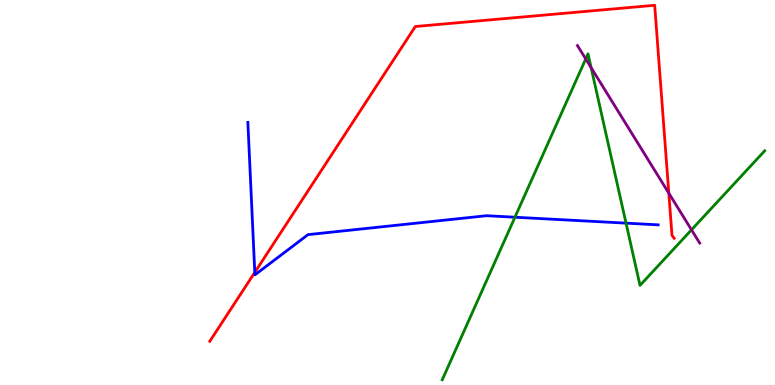[{'lines': ['blue', 'red'], 'intersections': [{'x': 3.29, 'y': 2.92}]}, {'lines': ['green', 'red'], 'intersections': []}, {'lines': ['purple', 'red'], 'intersections': [{'x': 8.63, 'y': 4.98}]}, {'lines': ['blue', 'green'], 'intersections': [{'x': 6.64, 'y': 4.36}, {'x': 8.08, 'y': 4.2}]}, {'lines': ['blue', 'purple'], 'intersections': []}, {'lines': ['green', 'purple'], 'intersections': [{'x': 7.56, 'y': 8.47}, {'x': 7.63, 'y': 8.24}, {'x': 8.92, 'y': 4.03}]}]